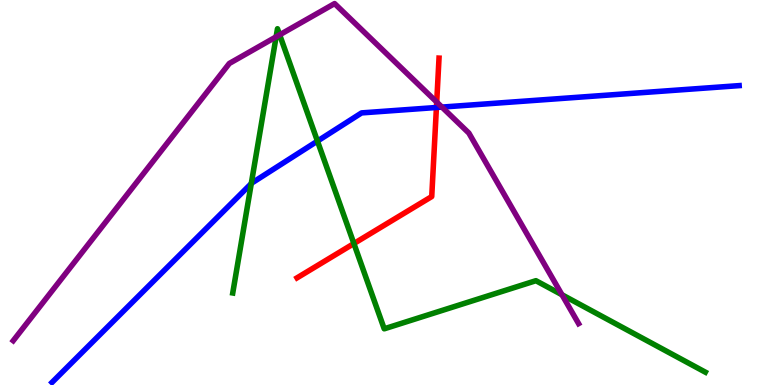[{'lines': ['blue', 'red'], 'intersections': [{'x': 5.63, 'y': 7.21}]}, {'lines': ['green', 'red'], 'intersections': [{'x': 4.57, 'y': 3.67}]}, {'lines': ['purple', 'red'], 'intersections': [{'x': 5.63, 'y': 7.35}]}, {'lines': ['blue', 'green'], 'intersections': [{'x': 3.24, 'y': 5.23}, {'x': 4.1, 'y': 6.34}]}, {'lines': ['blue', 'purple'], 'intersections': [{'x': 5.7, 'y': 7.22}]}, {'lines': ['green', 'purple'], 'intersections': [{'x': 3.56, 'y': 9.04}, {'x': 3.61, 'y': 9.1}, {'x': 7.25, 'y': 2.34}]}]